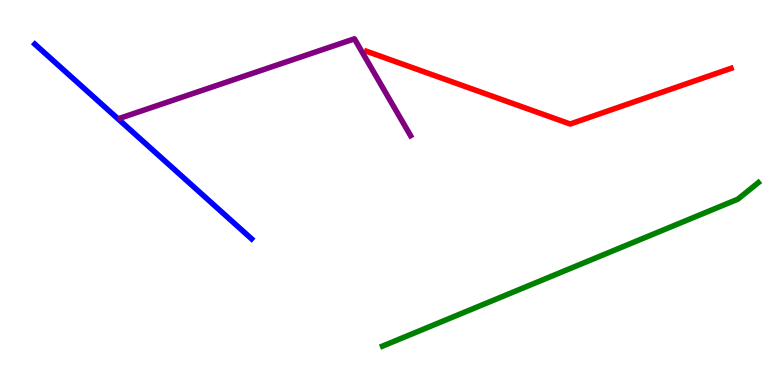[{'lines': ['blue', 'red'], 'intersections': []}, {'lines': ['green', 'red'], 'intersections': []}, {'lines': ['purple', 'red'], 'intersections': []}, {'lines': ['blue', 'green'], 'intersections': []}, {'lines': ['blue', 'purple'], 'intersections': []}, {'lines': ['green', 'purple'], 'intersections': []}]